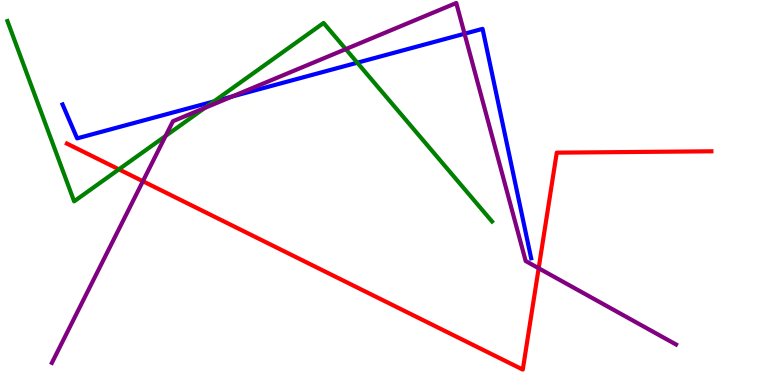[{'lines': ['blue', 'red'], 'intersections': []}, {'lines': ['green', 'red'], 'intersections': [{'x': 1.53, 'y': 5.6}]}, {'lines': ['purple', 'red'], 'intersections': [{'x': 1.84, 'y': 5.29}, {'x': 6.95, 'y': 3.03}]}, {'lines': ['blue', 'green'], 'intersections': [{'x': 2.76, 'y': 7.36}, {'x': 4.61, 'y': 8.37}]}, {'lines': ['blue', 'purple'], 'intersections': [{'x': 3.0, 'y': 7.49}, {'x': 5.99, 'y': 9.12}]}, {'lines': ['green', 'purple'], 'intersections': [{'x': 2.14, 'y': 6.47}, {'x': 2.64, 'y': 7.2}, {'x': 4.46, 'y': 8.72}]}]